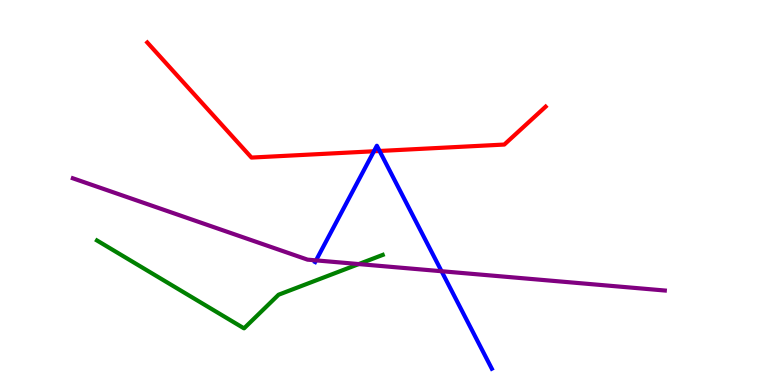[{'lines': ['blue', 'red'], 'intersections': [{'x': 4.82, 'y': 6.07}, {'x': 4.9, 'y': 6.08}]}, {'lines': ['green', 'red'], 'intersections': []}, {'lines': ['purple', 'red'], 'intersections': []}, {'lines': ['blue', 'green'], 'intersections': []}, {'lines': ['blue', 'purple'], 'intersections': [{'x': 4.08, 'y': 3.24}, {'x': 5.7, 'y': 2.96}]}, {'lines': ['green', 'purple'], 'intersections': [{'x': 4.63, 'y': 3.14}]}]